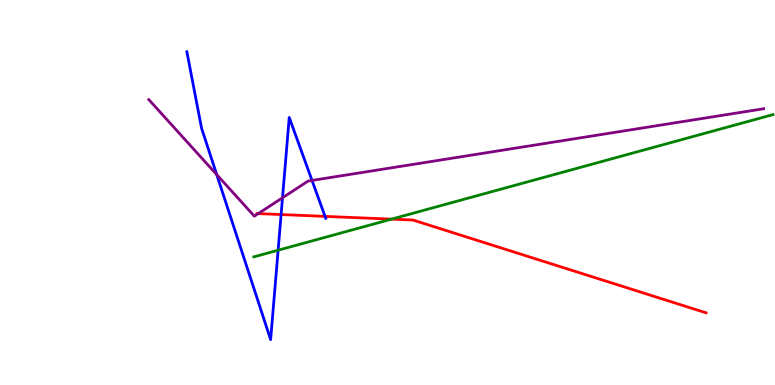[{'lines': ['blue', 'red'], 'intersections': [{'x': 3.63, 'y': 4.43}, {'x': 4.19, 'y': 4.38}]}, {'lines': ['green', 'red'], 'intersections': [{'x': 5.05, 'y': 4.31}]}, {'lines': ['purple', 'red'], 'intersections': [{'x': 3.33, 'y': 4.45}]}, {'lines': ['blue', 'green'], 'intersections': [{'x': 3.59, 'y': 3.5}]}, {'lines': ['blue', 'purple'], 'intersections': [{'x': 2.8, 'y': 5.46}, {'x': 3.65, 'y': 4.86}, {'x': 4.03, 'y': 5.31}]}, {'lines': ['green', 'purple'], 'intersections': []}]